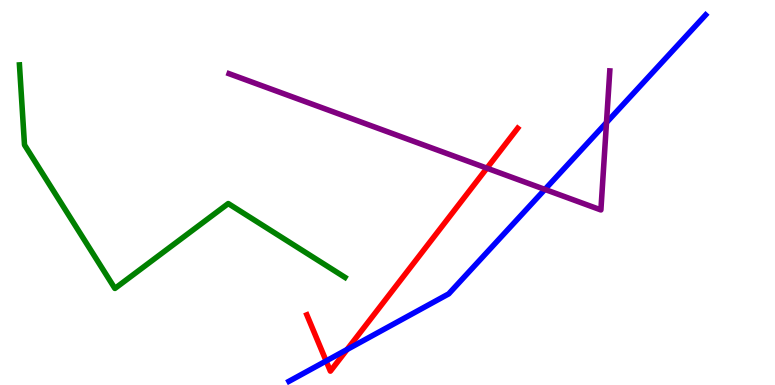[{'lines': ['blue', 'red'], 'intersections': [{'x': 4.21, 'y': 0.624}, {'x': 4.48, 'y': 0.922}]}, {'lines': ['green', 'red'], 'intersections': []}, {'lines': ['purple', 'red'], 'intersections': [{'x': 6.28, 'y': 5.63}]}, {'lines': ['blue', 'green'], 'intersections': []}, {'lines': ['blue', 'purple'], 'intersections': [{'x': 7.03, 'y': 5.08}, {'x': 7.83, 'y': 6.82}]}, {'lines': ['green', 'purple'], 'intersections': []}]